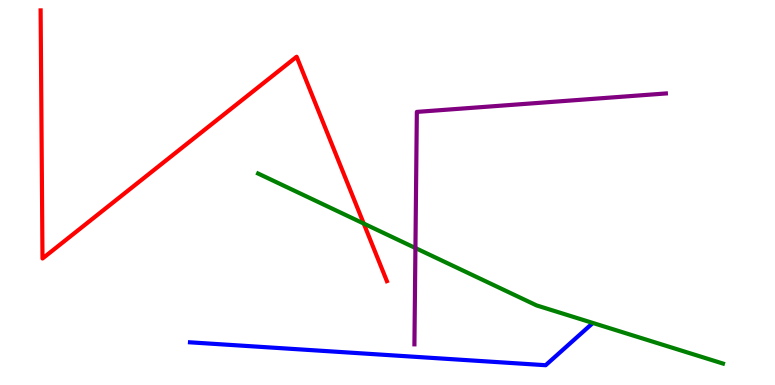[{'lines': ['blue', 'red'], 'intersections': []}, {'lines': ['green', 'red'], 'intersections': [{'x': 4.69, 'y': 4.19}]}, {'lines': ['purple', 'red'], 'intersections': []}, {'lines': ['blue', 'green'], 'intersections': []}, {'lines': ['blue', 'purple'], 'intersections': []}, {'lines': ['green', 'purple'], 'intersections': [{'x': 5.36, 'y': 3.56}]}]